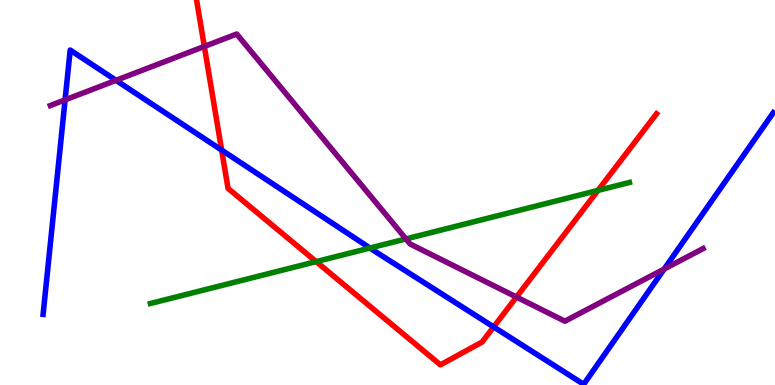[{'lines': ['blue', 'red'], 'intersections': [{'x': 2.86, 'y': 6.1}, {'x': 6.37, 'y': 1.51}]}, {'lines': ['green', 'red'], 'intersections': [{'x': 4.08, 'y': 3.2}, {'x': 7.72, 'y': 5.05}]}, {'lines': ['purple', 'red'], 'intersections': [{'x': 2.64, 'y': 8.79}, {'x': 6.66, 'y': 2.28}]}, {'lines': ['blue', 'green'], 'intersections': [{'x': 4.77, 'y': 3.56}]}, {'lines': ['blue', 'purple'], 'intersections': [{'x': 0.84, 'y': 7.41}, {'x': 1.5, 'y': 7.91}, {'x': 8.57, 'y': 3.01}]}, {'lines': ['green', 'purple'], 'intersections': [{'x': 5.24, 'y': 3.79}]}]